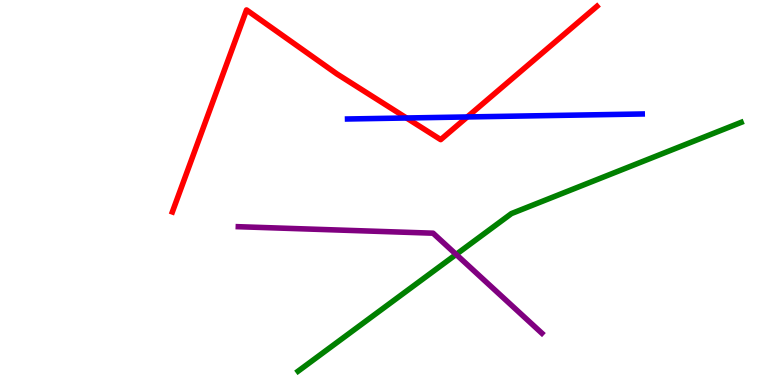[{'lines': ['blue', 'red'], 'intersections': [{'x': 5.25, 'y': 6.94}, {'x': 6.03, 'y': 6.96}]}, {'lines': ['green', 'red'], 'intersections': []}, {'lines': ['purple', 'red'], 'intersections': []}, {'lines': ['blue', 'green'], 'intersections': []}, {'lines': ['blue', 'purple'], 'intersections': []}, {'lines': ['green', 'purple'], 'intersections': [{'x': 5.89, 'y': 3.39}]}]